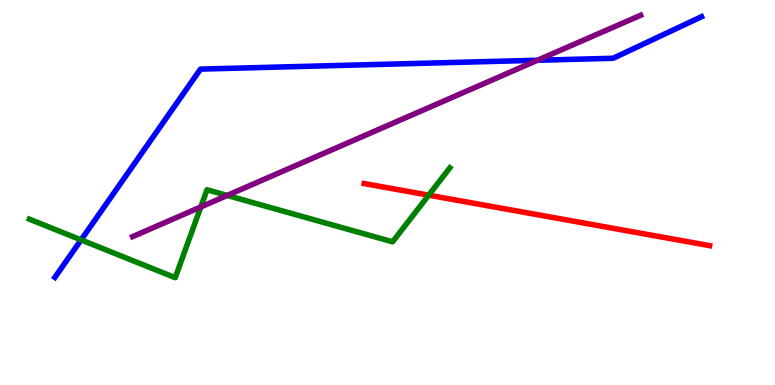[{'lines': ['blue', 'red'], 'intersections': []}, {'lines': ['green', 'red'], 'intersections': [{'x': 5.53, 'y': 4.93}]}, {'lines': ['purple', 'red'], 'intersections': []}, {'lines': ['blue', 'green'], 'intersections': [{'x': 1.05, 'y': 3.77}]}, {'lines': ['blue', 'purple'], 'intersections': [{'x': 6.93, 'y': 8.43}]}, {'lines': ['green', 'purple'], 'intersections': [{'x': 2.59, 'y': 4.63}, {'x': 2.93, 'y': 4.92}]}]